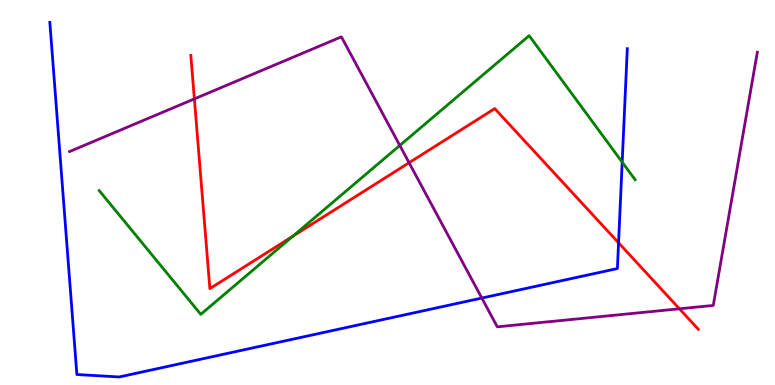[{'lines': ['blue', 'red'], 'intersections': [{'x': 7.98, 'y': 3.69}]}, {'lines': ['green', 'red'], 'intersections': [{'x': 3.78, 'y': 3.87}]}, {'lines': ['purple', 'red'], 'intersections': [{'x': 2.51, 'y': 7.43}, {'x': 5.28, 'y': 5.77}, {'x': 8.77, 'y': 1.98}]}, {'lines': ['blue', 'green'], 'intersections': [{'x': 8.03, 'y': 5.79}]}, {'lines': ['blue', 'purple'], 'intersections': [{'x': 6.22, 'y': 2.26}]}, {'lines': ['green', 'purple'], 'intersections': [{'x': 5.16, 'y': 6.22}]}]